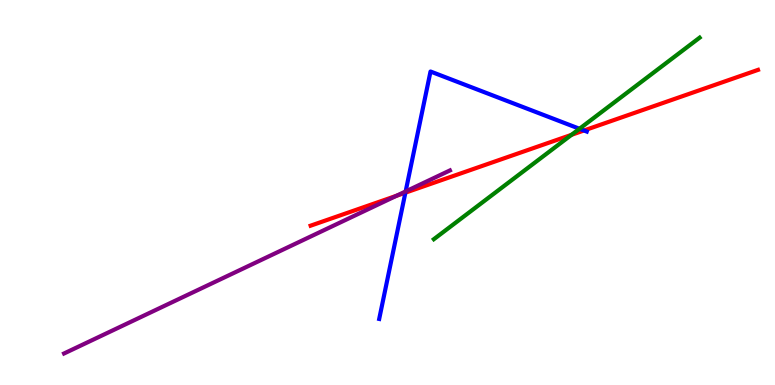[{'lines': ['blue', 'red'], 'intersections': [{'x': 5.23, 'y': 5.0}, {'x': 7.54, 'y': 6.61}]}, {'lines': ['green', 'red'], 'intersections': [{'x': 7.37, 'y': 6.5}]}, {'lines': ['purple', 'red'], 'intersections': [{'x': 5.12, 'y': 4.92}]}, {'lines': ['blue', 'green'], 'intersections': [{'x': 7.48, 'y': 6.66}]}, {'lines': ['blue', 'purple'], 'intersections': [{'x': 5.23, 'y': 5.03}]}, {'lines': ['green', 'purple'], 'intersections': []}]